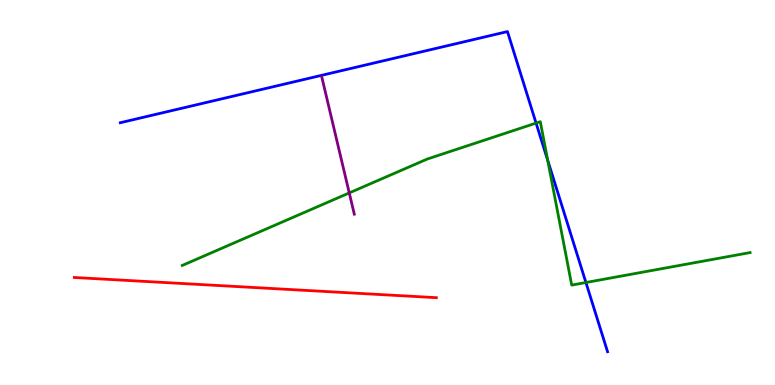[{'lines': ['blue', 'red'], 'intersections': []}, {'lines': ['green', 'red'], 'intersections': []}, {'lines': ['purple', 'red'], 'intersections': []}, {'lines': ['blue', 'green'], 'intersections': [{'x': 6.92, 'y': 6.8}, {'x': 7.07, 'y': 5.83}, {'x': 7.56, 'y': 2.66}]}, {'lines': ['blue', 'purple'], 'intersections': []}, {'lines': ['green', 'purple'], 'intersections': [{'x': 4.51, 'y': 4.99}]}]